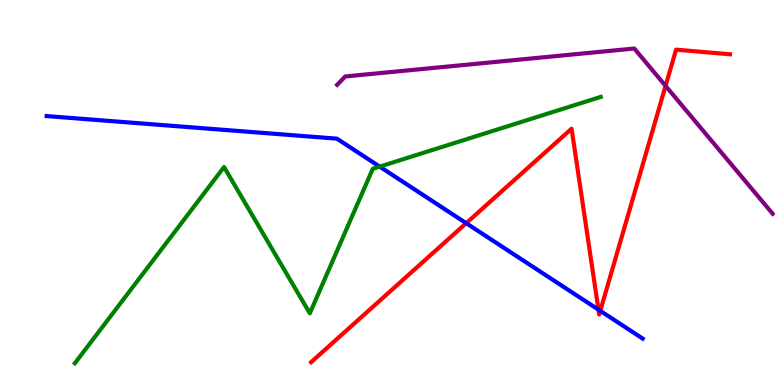[{'lines': ['blue', 'red'], 'intersections': [{'x': 6.02, 'y': 4.2}, {'x': 7.72, 'y': 1.96}, {'x': 7.75, 'y': 1.93}]}, {'lines': ['green', 'red'], 'intersections': []}, {'lines': ['purple', 'red'], 'intersections': [{'x': 8.59, 'y': 7.77}]}, {'lines': ['blue', 'green'], 'intersections': [{'x': 4.9, 'y': 5.67}]}, {'lines': ['blue', 'purple'], 'intersections': []}, {'lines': ['green', 'purple'], 'intersections': []}]